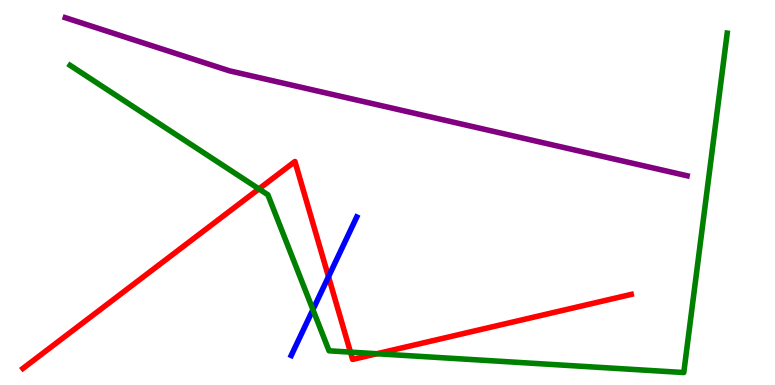[{'lines': ['blue', 'red'], 'intersections': [{'x': 4.24, 'y': 2.81}]}, {'lines': ['green', 'red'], 'intersections': [{'x': 3.34, 'y': 5.09}, {'x': 4.52, 'y': 0.854}, {'x': 4.86, 'y': 0.812}]}, {'lines': ['purple', 'red'], 'intersections': []}, {'lines': ['blue', 'green'], 'intersections': [{'x': 4.04, 'y': 1.96}]}, {'lines': ['blue', 'purple'], 'intersections': []}, {'lines': ['green', 'purple'], 'intersections': []}]